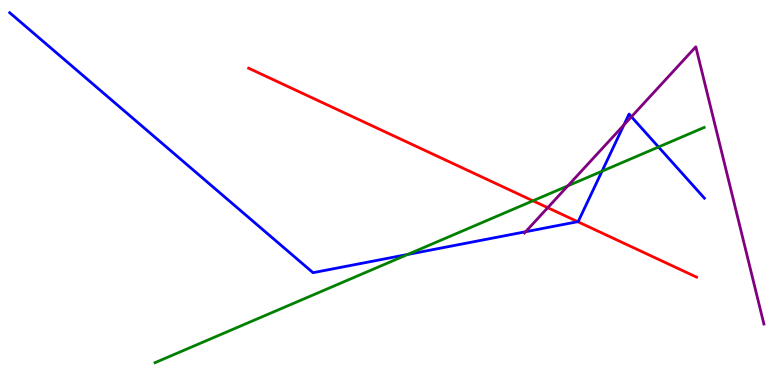[{'lines': ['blue', 'red'], 'intersections': [{'x': 7.45, 'y': 4.24}]}, {'lines': ['green', 'red'], 'intersections': [{'x': 6.88, 'y': 4.78}]}, {'lines': ['purple', 'red'], 'intersections': [{'x': 7.07, 'y': 4.61}]}, {'lines': ['blue', 'green'], 'intersections': [{'x': 5.26, 'y': 3.39}, {'x': 7.77, 'y': 5.55}, {'x': 8.5, 'y': 6.18}]}, {'lines': ['blue', 'purple'], 'intersections': [{'x': 6.78, 'y': 3.98}, {'x': 8.05, 'y': 6.75}, {'x': 8.15, 'y': 6.97}]}, {'lines': ['green', 'purple'], 'intersections': [{'x': 7.33, 'y': 5.17}]}]